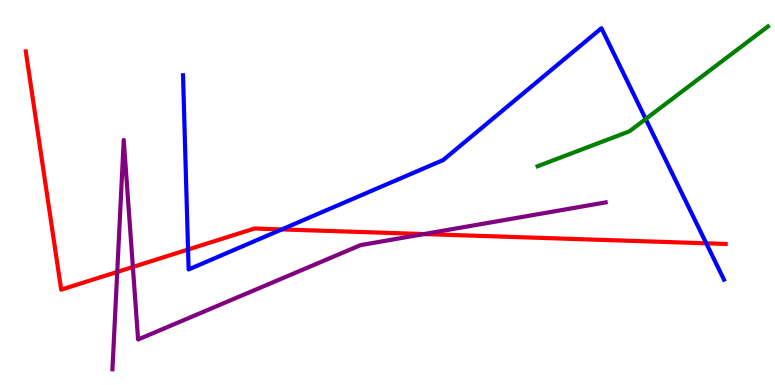[{'lines': ['blue', 'red'], 'intersections': [{'x': 2.43, 'y': 3.52}, {'x': 3.64, 'y': 4.04}, {'x': 9.11, 'y': 3.68}]}, {'lines': ['green', 'red'], 'intersections': []}, {'lines': ['purple', 'red'], 'intersections': [{'x': 1.51, 'y': 2.94}, {'x': 1.71, 'y': 3.07}, {'x': 5.47, 'y': 3.92}]}, {'lines': ['blue', 'green'], 'intersections': [{'x': 8.33, 'y': 6.91}]}, {'lines': ['blue', 'purple'], 'intersections': []}, {'lines': ['green', 'purple'], 'intersections': []}]